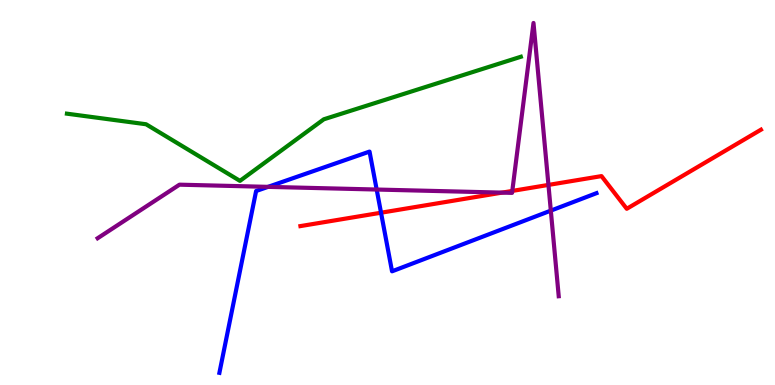[{'lines': ['blue', 'red'], 'intersections': [{'x': 4.92, 'y': 4.47}]}, {'lines': ['green', 'red'], 'intersections': []}, {'lines': ['purple', 'red'], 'intersections': [{'x': 6.48, 'y': 5.0}, {'x': 6.61, 'y': 5.04}, {'x': 7.08, 'y': 5.2}]}, {'lines': ['blue', 'green'], 'intersections': []}, {'lines': ['blue', 'purple'], 'intersections': [{'x': 3.46, 'y': 5.15}, {'x': 4.86, 'y': 5.08}, {'x': 7.11, 'y': 4.53}]}, {'lines': ['green', 'purple'], 'intersections': []}]